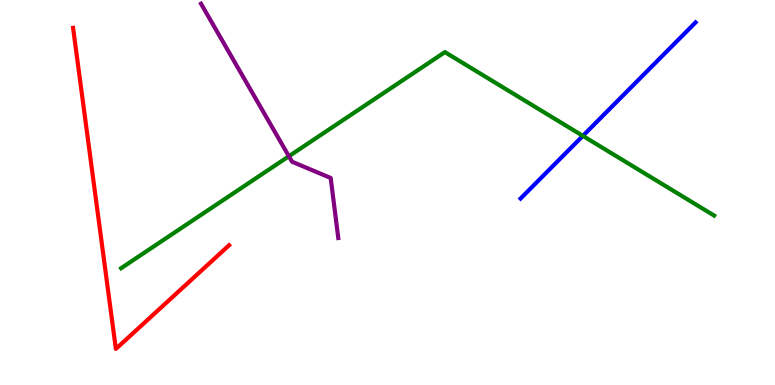[{'lines': ['blue', 'red'], 'intersections': []}, {'lines': ['green', 'red'], 'intersections': []}, {'lines': ['purple', 'red'], 'intersections': []}, {'lines': ['blue', 'green'], 'intersections': [{'x': 7.52, 'y': 6.47}]}, {'lines': ['blue', 'purple'], 'intersections': []}, {'lines': ['green', 'purple'], 'intersections': [{'x': 3.73, 'y': 5.94}]}]